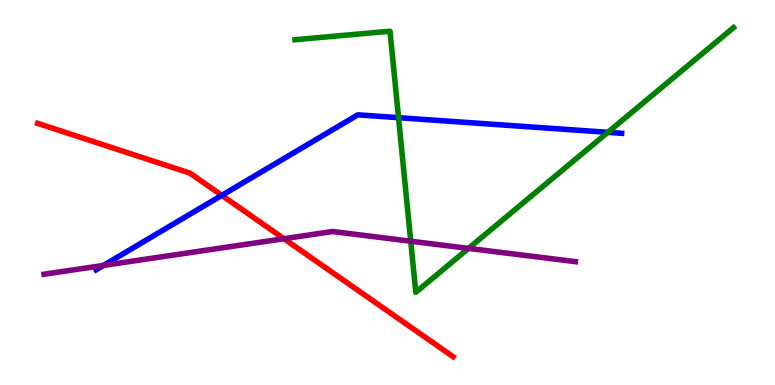[{'lines': ['blue', 'red'], 'intersections': [{'x': 2.86, 'y': 4.93}]}, {'lines': ['green', 'red'], 'intersections': []}, {'lines': ['purple', 'red'], 'intersections': [{'x': 3.66, 'y': 3.8}]}, {'lines': ['blue', 'green'], 'intersections': [{'x': 5.14, 'y': 6.94}, {'x': 7.84, 'y': 6.56}]}, {'lines': ['blue', 'purple'], 'intersections': [{'x': 1.34, 'y': 3.11}]}, {'lines': ['green', 'purple'], 'intersections': [{'x': 5.3, 'y': 3.73}, {'x': 6.05, 'y': 3.55}]}]